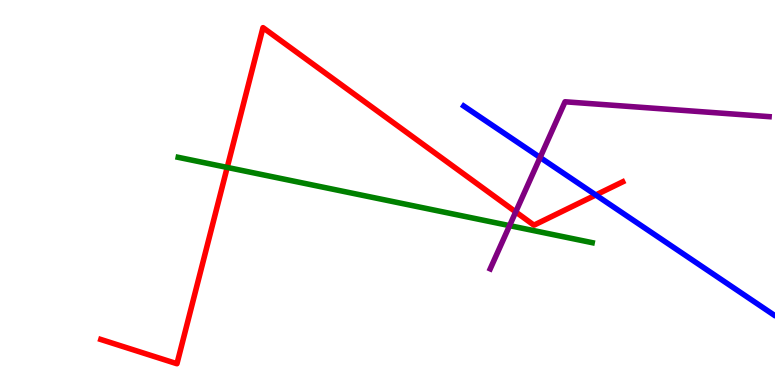[{'lines': ['blue', 'red'], 'intersections': [{'x': 7.69, 'y': 4.94}]}, {'lines': ['green', 'red'], 'intersections': [{'x': 2.93, 'y': 5.65}]}, {'lines': ['purple', 'red'], 'intersections': [{'x': 6.65, 'y': 4.5}]}, {'lines': ['blue', 'green'], 'intersections': []}, {'lines': ['blue', 'purple'], 'intersections': [{'x': 6.97, 'y': 5.91}]}, {'lines': ['green', 'purple'], 'intersections': [{'x': 6.58, 'y': 4.14}]}]